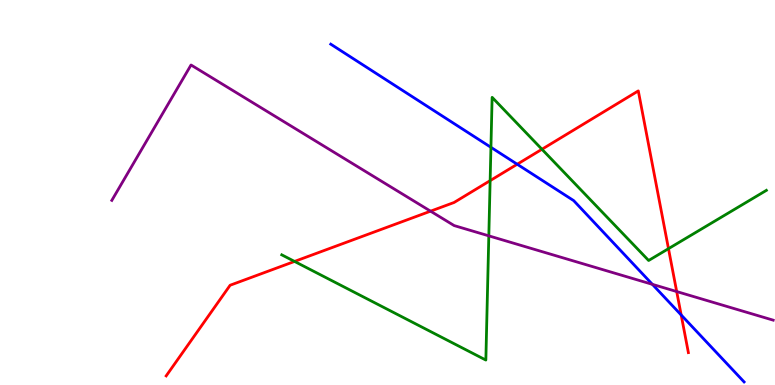[{'lines': ['blue', 'red'], 'intersections': [{'x': 6.67, 'y': 5.73}, {'x': 8.79, 'y': 1.82}]}, {'lines': ['green', 'red'], 'intersections': [{'x': 3.8, 'y': 3.21}, {'x': 6.32, 'y': 5.31}, {'x': 6.99, 'y': 6.12}, {'x': 8.63, 'y': 3.54}]}, {'lines': ['purple', 'red'], 'intersections': [{'x': 5.56, 'y': 4.51}, {'x': 8.73, 'y': 2.43}]}, {'lines': ['blue', 'green'], 'intersections': [{'x': 6.33, 'y': 6.17}]}, {'lines': ['blue', 'purple'], 'intersections': [{'x': 8.42, 'y': 2.61}]}, {'lines': ['green', 'purple'], 'intersections': [{'x': 6.31, 'y': 3.87}]}]